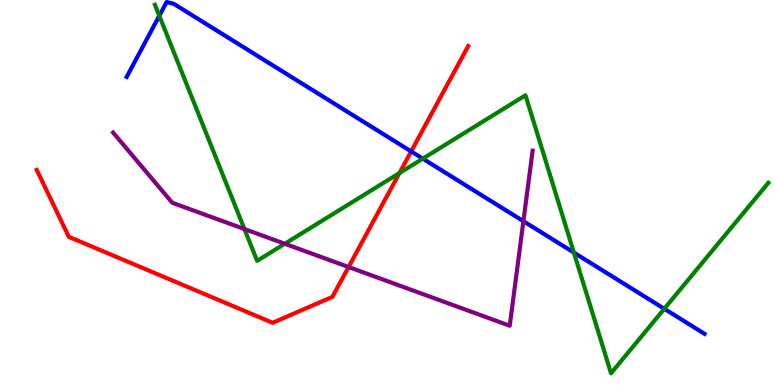[{'lines': ['blue', 'red'], 'intersections': [{'x': 5.31, 'y': 6.07}]}, {'lines': ['green', 'red'], 'intersections': [{'x': 5.15, 'y': 5.51}]}, {'lines': ['purple', 'red'], 'intersections': [{'x': 4.5, 'y': 3.06}]}, {'lines': ['blue', 'green'], 'intersections': [{'x': 2.06, 'y': 9.59}, {'x': 5.46, 'y': 5.88}, {'x': 7.41, 'y': 3.44}, {'x': 8.57, 'y': 1.98}]}, {'lines': ['blue', 'purple'], 'intersections': [{'x': 6.75, 'y': 4.25}]}, {'lines': ['green', 'purple'], 'intersections': [{'x': 3.15, 'y': 4.05}, {'x': 3.67, 'y': 3.67}]}]